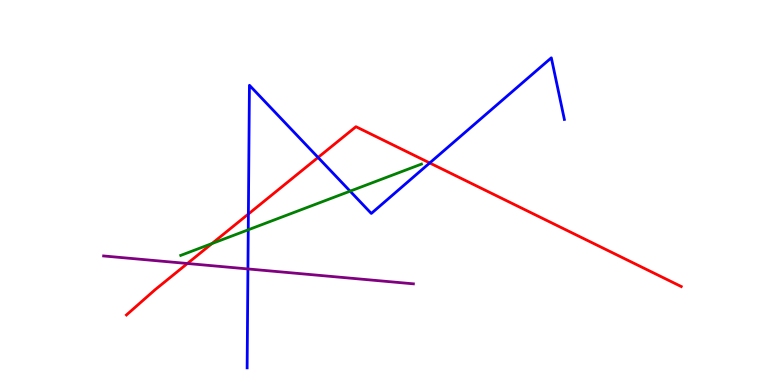[{'lines': ['blue', 'red'], 'intersections': [{'x': 3.2, 'y': 4.44}, {'x': 4.1, 'y': 5.91}, {'x': 5.54, 'y': 5.77}]}, {'lines': ['green', 'red'], 'intersections': [{'x': 2.74, 'y': 3.67}]}, {'lines': ['purple', 'red'], 'intersections': [{'x': 2.42, 'y': 3.16}]}, {'lines': ['blue', 'green'], 'intersections': [{'x': 3.2, 'y': 4.03}, {'x': 4.52, 'y': 5.03}]}, {'lines': ['blue', 'purple'], 'intersections': [{'x': 3.2, 'y': 3.01}]}, {'lines': ['green', 'purple'], 'intersections': []}]